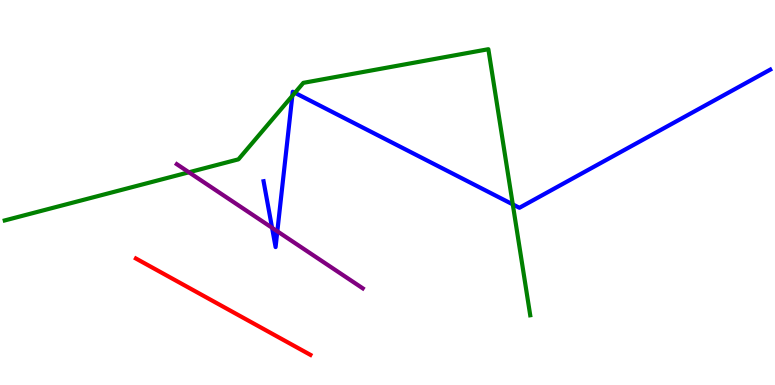[{'lines': ['blue', 'red'], 'intersections': []}, {'lines': ['green', 'red'], 'intersections': []}, {'lines': ['purple', 'red'], 'intersections': []}, {'lines': ['blue', 'green'], 'intersections': [{'x': 3.77, 'y': 7.51}, {'x': 3.81, 'y': 7.59}, {'x': 6.62, 'y': 4.69}]}, {'lines': ['blue', 'purple'], 'intersections': [{'x': 3.51, 'y': 4.08}, {'x': 3.58, 'y': 3.99}]}, {'lines': ['green', 'purple'], 'intersections': [{'x': 2.44, 'y': 5.53}]}]